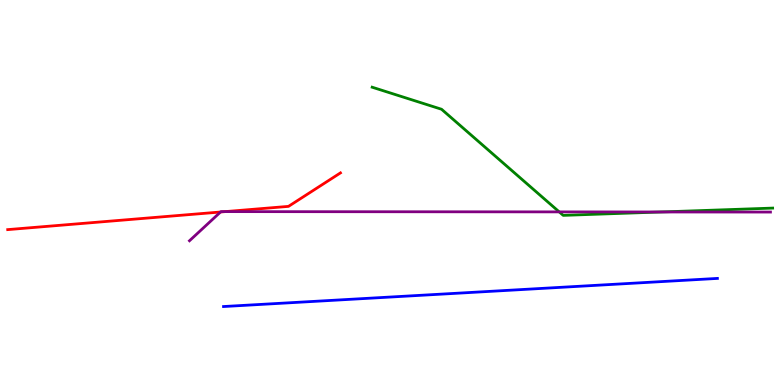[{'lines': ['blue', 'red'], 'intersections': []}, {'lines': ['green', 'red'], 'intersections': []}, {'lines': ['purple', 'red'], 'intersections': [{'x': 2.85, 'y': 4.49}, {'x': 2.91, 'y': 4.5}]}, {'lines': ['blue', 'green'], 'intersections': []}, {'lines': ['blue', 'purple'], 'intersections': []}, {'lines': ['green', 'purple'], 'intersections': [{'x': 7.22, 'y': 4.5}, {'x': 8.53, 'y': 4.49}]}]